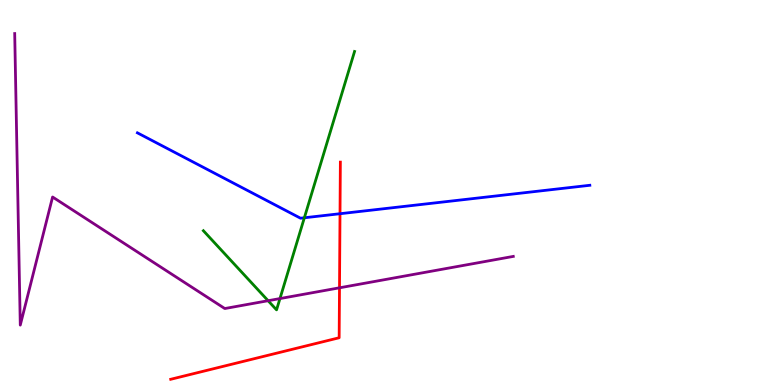[{'lines': ['blue', 'red'], 'intersections': [{'x': 4.39, 'y': 4.45}]}, {'lines': ['green', 'red'], 'intersections': []}, {'lines': ['purple', 'red'], 'intersections': [{'x': 4.38, 'y': 2.52}]}, {'lines': ['blue', 'green'], 'intersections': [{'x': 3.93, 'y': 4.34}]}, {'lines': ['blue', 'purple'], 'intersections': []}, {'lines': ['green', 'purple'], 'intersections': [{'x': 3.46, 'y': 2.19}, {'x': 3.61, 'y': 2.24}]}]